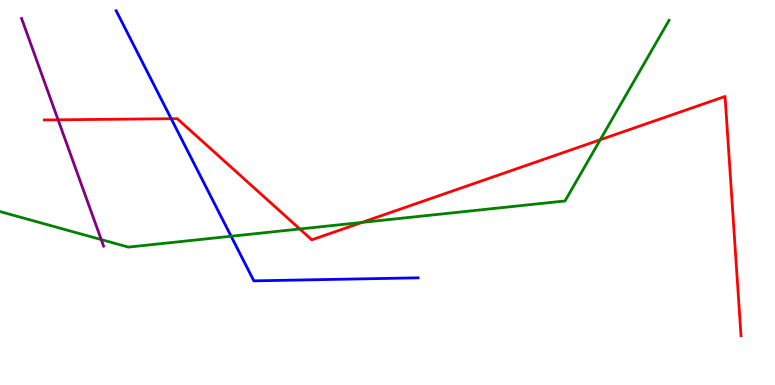[{'lines': ['blue', 'red'], 'intersections': [{'x': 2.21, 'y': 6.92}]}, {'lines': ['green', 'red'], 'intersections': [{'x': 3.87, 'y': 4.05}, {'x': 4.67, 'y': 4.22}, {'x': 7.75, 'y': 6.37}]}, {'lines': ['purple', 'red'], 'intersections': [{'x': 0.75, 'y': 6.89}]}, {'lines': ['blue', 'green'], 'intersections': [{'x': 2.98, 'y': 3.86}]}, {'lines': ['blue', 'purple'], 'intersections': []}, {'lines': ['green', 'purple'], 'intersections': [{'x': 1.31, 'y': 3.78}]}]